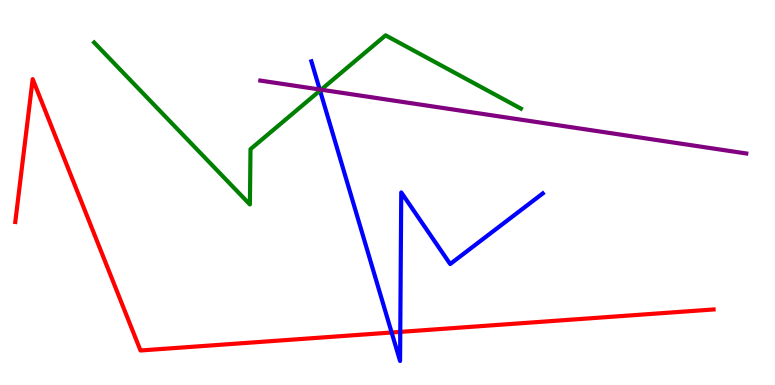[{'lines': ['blue', 'red'], 'intersections': [{'x': 5.05, 'y': 1.36}, {'x': 5.16, 'y': 1.38}]}, {'lines': ['green', 'red'], 'intersections': []}, {'lines': ['purple', 'red'], 'intersections': []}, {'lines': ['blue', 'green'], 'intersections': [{'x': 4.13, 'y': 7.65}]}, {'lines': ['blue', 'purple'], 'intersections': [{'x': 4.13, 'y': 7.68}]}, {'lines': ['green', 'purple'], 'intersections': [{'x': 4.14, 'y': 7.67}]}]